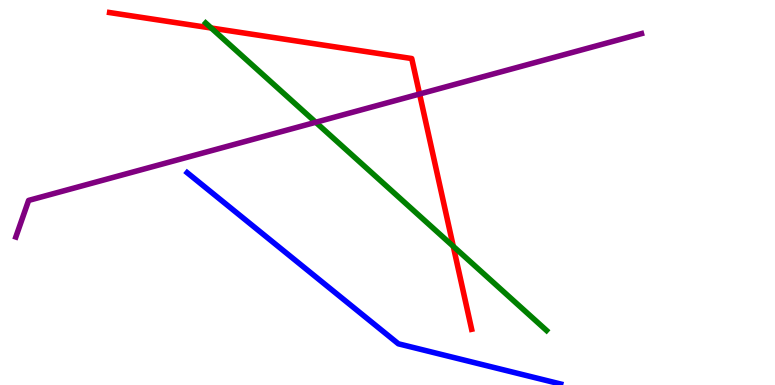[{'lines': ['blue', 'red'], 'intersections': []}, {'lines': ['green', 'red'], 'intersections': [{'x': 2.73, 'y': 9.27}, {'x': 5.85, 'y': 3.6}]}, {'lines': ['purple', 'red'], 'intersections': [{'x': 5.41, 'y': 7.56}]}, {'lines': ['blue', 'green'], 'intersections': []}, {'lines': ['blue', 'purple'], 'intersections': []}, {'lines': ['green', 'purple'], 'intersections': [{'x': 4.07, 'y': 6.82}]}]